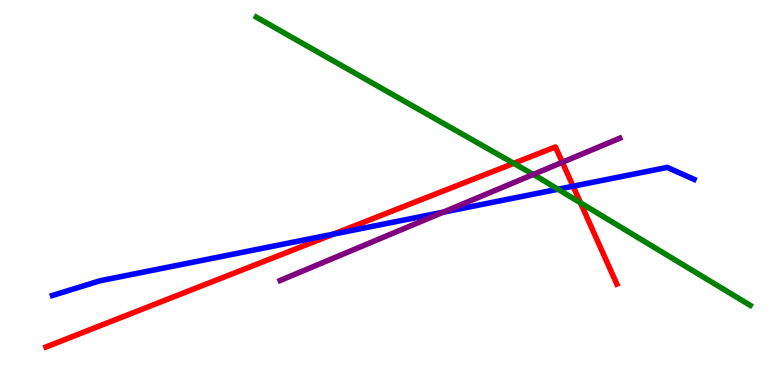[{'lines': ['blue', 'red'], 'intersections': [{'x': 4.3, 'y': 3.92}, {'x': 7.39, 'y': 5.16}]}, {'lines': ['green', 'red'], 'intersections': [{'x': 6.63, 'y': 5.76}, {'x': 7.49, 'y': 4.73}]}, {'lines': ['purple', 'red'], 'intersections': [{'x': 7.26, 'y': 5.79}]}, {'lines': ['blue', 'green'], 'intersections': [{'x': 7.2, 'y': 5.08}]}, {'lines': ['blue', 'purple'], 'intersections': [{'x': 5.72, 'y': 4.49}]}, {'lines': ['green', 'purple'], 'intersections': [{'x': 6.88, 'y': 5.47}]}]